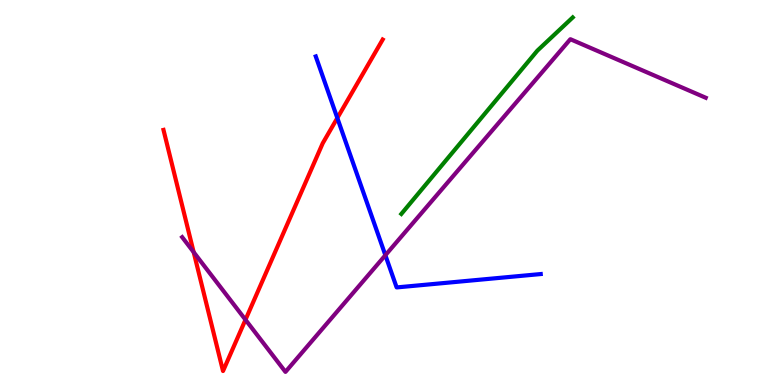[{'lines': ['blue', 'red'], 'intersections': [{'x': 4.35, 'y': 6.93}]}, {'lines': ['green', 'red'], 'intersections': []}, {'lines': ['purple', 'red'], 'intersections': [{'x': 2.5, 'y': 3.45}, {'x': 3.17, 'y': 1.7}]}, {'lines': ['blue', 'green'], 'intersections': []}, {'lines': ['blue', 'purple'], 'intersections': [{'x': 4.97, 'y': 3.37}]}, {'lines': ['green', 'purple'], 'intersections': []}]